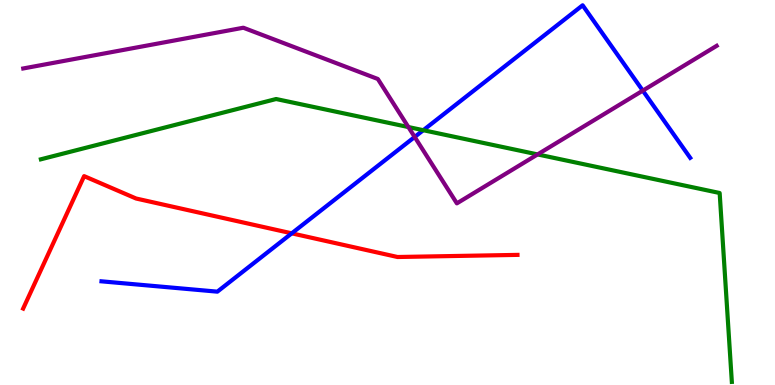[{'lines': ['blue', 'red'], 'intersections': [{'x': 3.76, 'y': 3.94}]}, {'lines': ['green', 'red'], 'intersections': []}, {'lines': ['purple', 'red'], 'intersections': []}, {'lines': ['blue', 'green'], 'intersections': [{'x': 5.46, 'y': 6.62}]}, {'lines': ['blue', 'purple'], 'intersections': [{'x': 5.35, 'y': 6.44}, {'x': 8.29, 'y': 7.65}]}, {'lines': ['green', 'purple'], 'intersections': [{'x': 5.27, 'y': 6.7}, {'x': 6.94, 'y': 5.99}]}]